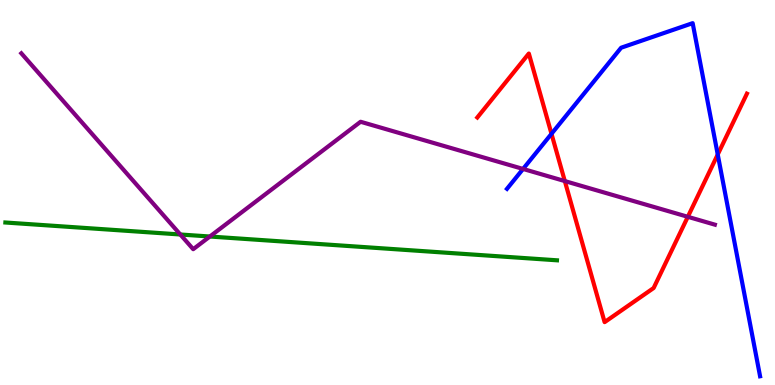[{'lines': ['blue', 'red'], 'intersections': [{'x': 7.12, 'y': 6.52}, {'x': 9.26, 'y': 5.99}]}, {'lines': ['green', 'red'], 'intersections': []}, {'lines': ['purple', 'red'], 'intersections': [{'x': 7.29, 'y': 5.3}, {'x': 8.88, 'y': 4.37}]}, {'lines': ['blue', 'green'], 'intersections': []}, {'lines': ['blue', 'purple'], 'intersections': [{'x': 6.75, 'y': 5.61}]}, {'lines': ['green', 'purple'], 'intersections': [{'x': 2.33, 'y': 3.91}, {'x': 2.71, 'y': 3.86}]}]